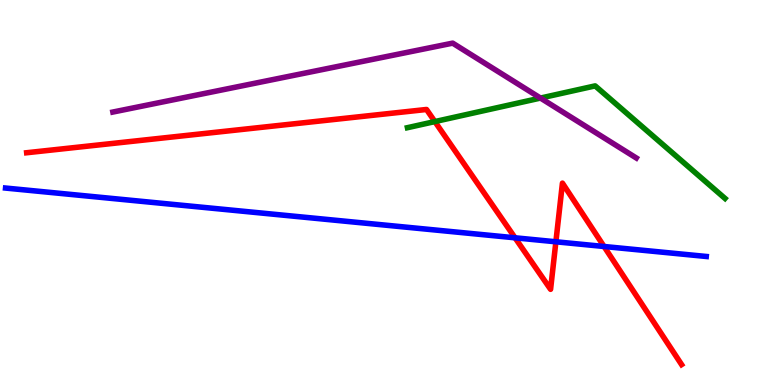[{'lines': ['blue', 'red'], 'intersections': [{'x': 6.65, 'y': 3.82}, {'x': 7.17, 'y': 3.72}, {'x': 7.79, 'y': 3.6}]}, {'lines': ['green', 'red'], 'intersections': [{'x': 5.61, 'y': 6.84}]}, {'lines': ['purple', 'red'], 'intersections': []}, {'lines': ['blue', 'green'], 'intersections': []}, {'lines': ['blue', 'purple'], 'intersections': []}, {'lines': ['green', 'purple'], 'intersections': [{'x': 6.97, 'y': 7.45}]}]